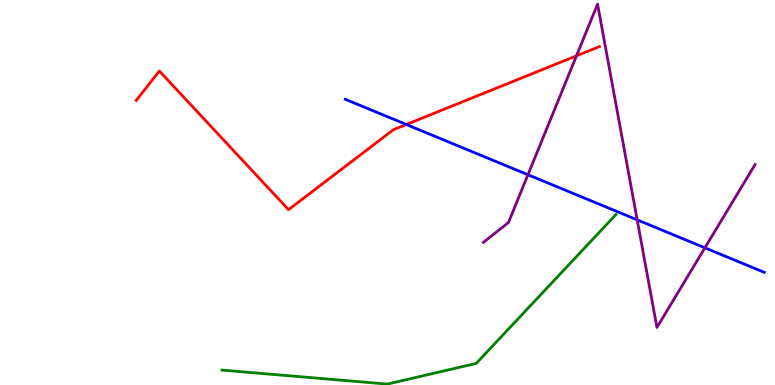[{'lines': ['blue', 'red'], 'intersections': [{'x': 5.24, 'y': 6.77}]}, {'lines': ['green', 'red'], 'intersections': []}, {'lines': ['purple', 'red'], 'intersections': [{'x': 7.44, 'y': 8.55}]}, {'lines': ['blue', 'green'], 'intersections': []}, {'lines': ['blue', 'purple'], 'intersections': [{'x': 6.81, 'y': 5.46}, {'x': 8.22, 'y': 4.29}, {'x': 9.1, 'y': 3.56}]}, {'lines': ['green', 'purple'], 'intersections': []}]